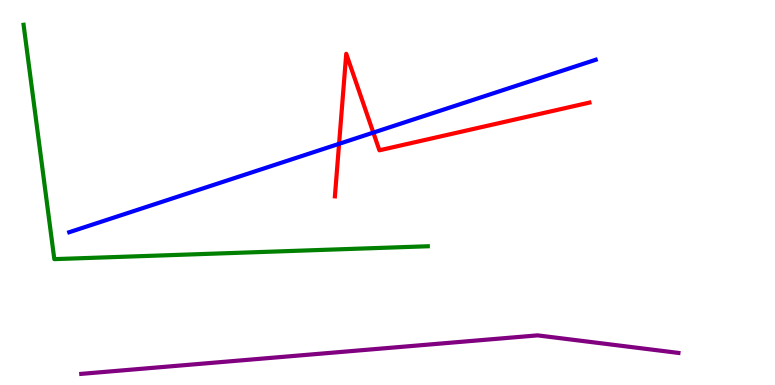[{'lines': ['blue', 'red'], 'intersections': [{'x': 4.38, 'y': 6.26}, {'x': 4.82, 'y': 6.56}]}, {'lines': ['green', 'red'], 'intersections': []}, {'lines': ['purple', 'red'], 'intersections': []}, {'lines': ['blue', 'green'], 'intersections': []}, {'lines': ['blue', 'purple'], 'intersections': []}, {'lines': ['green', 'purple'], 'intersections': []}]